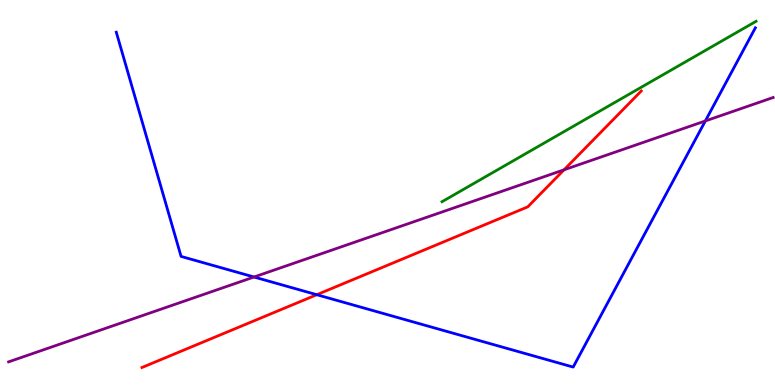[{'lines': ['blue', 'red'], 'intersections': [{'x': 4.09, 'y': 2.35}]}, {'lines': ['green', 'red'], 'intersections': []}, {'lines': ['purple', 'red'], 'intersections': [{'x': 7.28, 'y': 5.59}]}, {'lines': ['blue', 'green'], 'intersections': []}, {'lines': ['blue', 'purple'], 'intersections': [{'x': 3.28, 'y': 2.81}, {'x': 9.1, 'y': 6.86}]}, {'lines': ['green', 'purple'], 'intersections': []}]